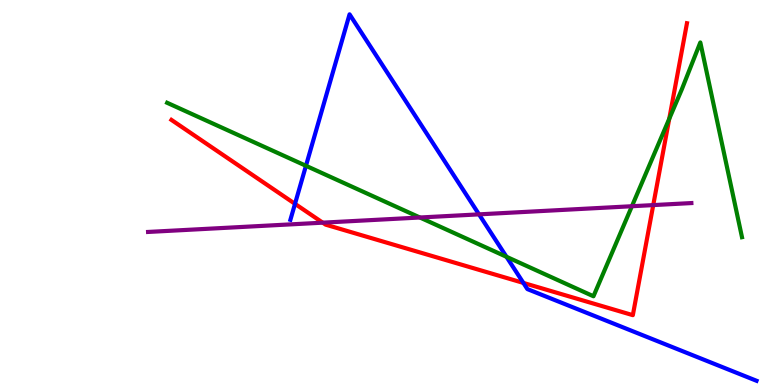[{'lines': ['blue', 'red'], 'intersections': [{'x': 3.81, 'y': 4.71}, {'x': 6.75, 'y': 2.65}]}, {'lines': ['green', 'red'], 'intersections': [{'x': 8.64, 'y': 6.91}]}, {'lines': ['purple', 'red'], 'intersections': [{'x': 4.16, 'y': 4.22}, {'x': 8.43, 'y': 4.67}]}, {'lines': ['blue', 'green'], 'intersections': [{'x': 3.95, 'y': 5.69}, {'x': 6.54, 'y': 3.33}]}, {'lines': ['blue', 'purple'], 'intersections': [{'x': 6.18, 'y': 4.43}]}, {'lines': ['green', 'purple'], 'intersections': [{'x': 5.42, 'y': 4.35}, {'x': 8.15, 'y': 4.64}]}]